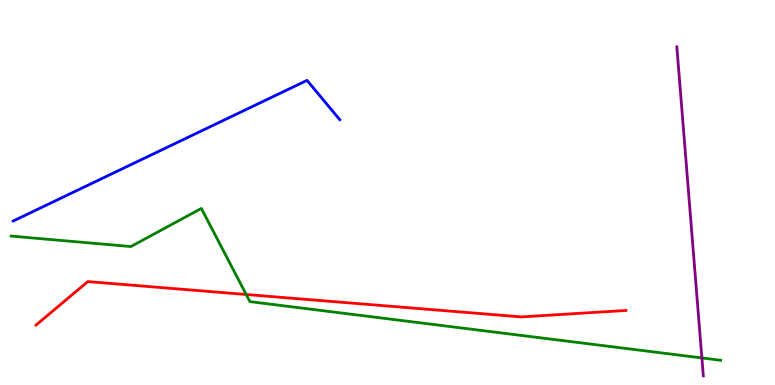[{'lines': ['blue', 'red'], 'intersections': []}, {'lines': ['green', 'red'], 'intersections': [{'x': 3.18, 'y': 2.35}]}, {'lines': ['purple', 'red'], 'intersections': []}, {'lines': ['blue', 'green'], 'intersections': []}, {'lines': ['blue', 'purple'], 'intersections': []}, {'lines': ['green', 'purple'], 'intersections': [{'x': 9.06, 'y': 0.703}]}]